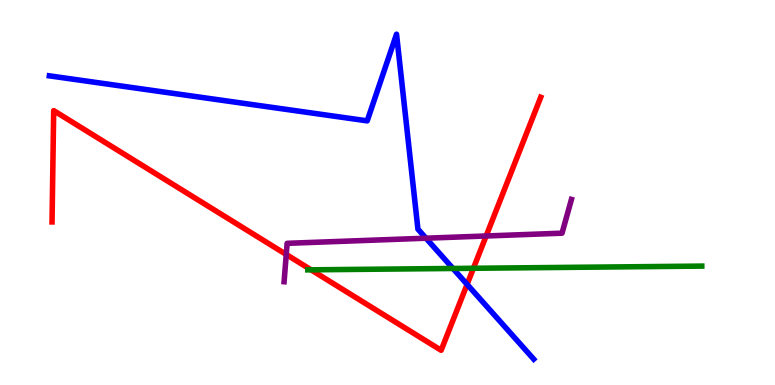[{'lines': ['blue', 'red'], 'intersections': [{'x': 6.03, 'y': 2.61}]}, {'lines': ['green', 'red'], 'intersections': [{'x': 4.01, 'y': 2.99}, {'x': 6.11, 'y': 3.03}]}, {'lines': ['purple', 'red'], 'intersections': [{'x': 3.69, 'y': 3.39}, {'x': 6.27, 'y': 3.87}]}, {'lines': ['blue', 'green'], 'intersections': [{'x': 5.84, 'y': 3.03}]}, {'lines': ['blue', 'purple'], 'intersections': [{'x': 5.5, 'y': 3.81}]}, {'lines': ['green', 'purple'], 'intersections': []}]